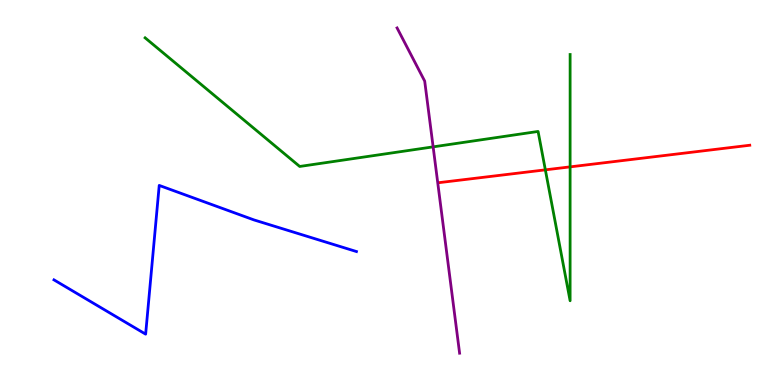[{'lines': ['blue', 'red'], 'intersections': []}, {'lines': ['green', 'red'], 'intersections': [{'x': 7.04, 'y': 5.59}, {'x': 7.36, 'y': 5.67}]}, {'lines': ['purple', 'red'], 'intersections': []}, {'lines': ['blue', 'green'], 'intersections': []}, {'lines': ['blue', 'purple'], 'intersections': []}, {'lines': ['green', 'purple'], 'intersections': [{'x': 5.59, 'y': 6.19}]}]